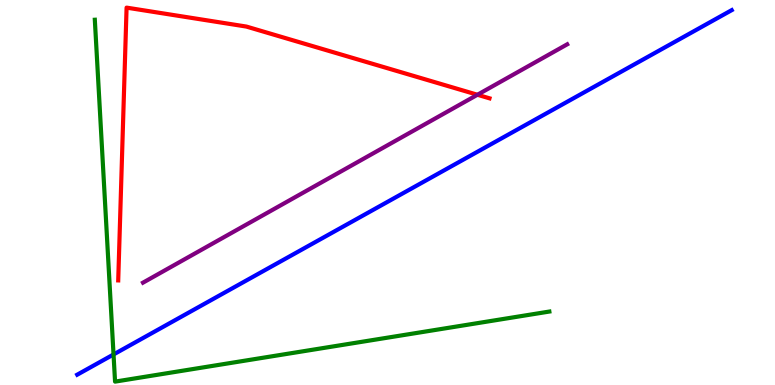[{'lines': ['blue', 'red'], 'intersections': []}, {'lines': ['green', 'red'], 'intersections': []}, {'lines': ['purple', 'red'], 'intersections': [{'x': 6.16, 'y': 7.54}]}, {'lines': ['blue', 'green'], 'intersections': [{'x': 1.46, 'y': 0.793}]}, {'lines': ['blue', 'purple'], 'intersections': []}, {'lines': ['green', 'purple'], 'intersections': []}]